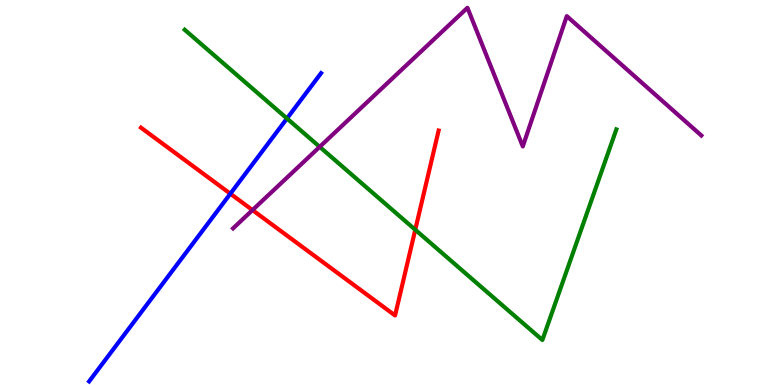[{'lines': ['blue', 'red'], 'intersections': [{'x': 2.97, 'y': 4.97}]}, {'lines': ['green', 'red'], 'intersections': [{'x': 5.36, 'y': 4.03}]}, {'lines': ['purple', 'red'], 'intersections': [{'x': 3.26, 'y': 4.54}]}, {'lines': ['blue', 'green'], 'intersections': [{'x': 3.7, 'y': 6.92}]}, {'lines': ['blue', 'purple'], 'intersections': []}, {'lines': ['green', 'purple'], 'intersections': [{'x': 4.12, 'y': 6.19}]}]